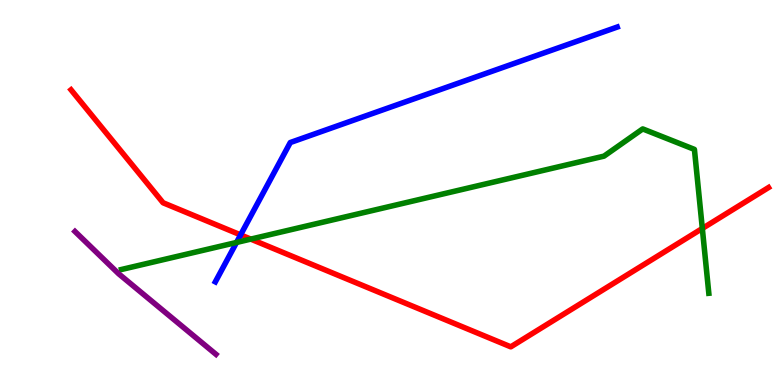[{'lines': ['blue', 'red'], 'intersections': [{'x': 3.1, 'y': 3.9}]}, {'lines': ['green', 'red'], 'intersections': [{'x': 3.24, 'y': 3.79}, {'x': 9.06, 'y': 4.07}]}, {'lines': ['purple', 'red'], 'intersections': []}, {'lines': ['blue', 'green'], 'intersections': [{'x': 3.05, 'y': 3.7}]}, {'lines': ['blue', 'purple'], 'intersections': []}, {'lines': ['green', 'purple'], 'intersections': []}]